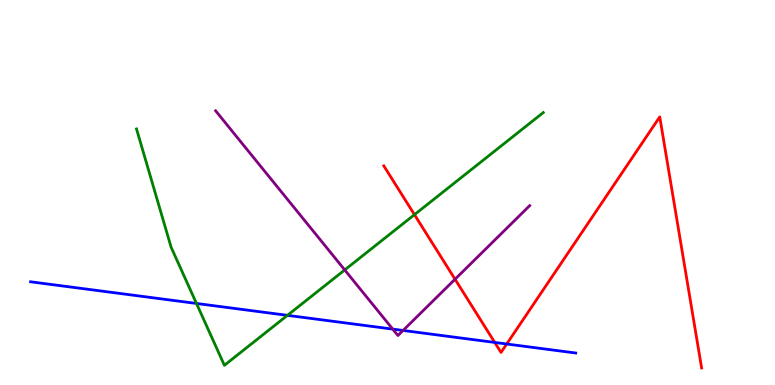[{'lines': ['blue', 'red'], 'intersections': [{'x': 6.38, 'y': 1.11}, {'x': 6.54, 'y': 1.06}]}, {'lines': ['green', 'red'], 'intersections': [{'x': 5.35, 'y': 4.42}]}, {'lines': ['purple', 'red'], 'intersections': [{'x': 5.87, 'y': 2.75}]}, {'lines': ['blue', 'green'], 'intersections': [{'x': 2.54, 'y': 2.12}, {'x': 3.71, 'y': 1.81}]}, {'lines': ['blue', 'purple'], 'intersections': [{'x': 5.07, 'y': 1.45}, {'x': 5.2, 'y': 1.42}]}, {'lines': ['green', 'purple'], 'intersections': [{'x': 4.45, 'y': 2.99}]}]